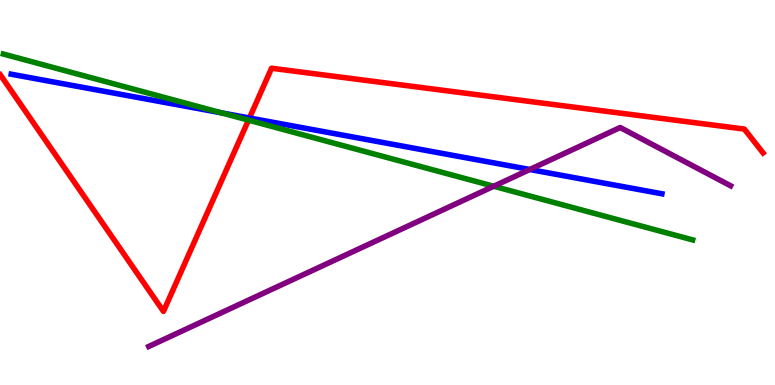[{'lines': ['blue', 'red'], 'intersections': [{'x': 3.22, 'y': 6.94}]}, {'lines': ['green', 'red'], 'intersections': [{'x': 3.21, 'y': 6.88}]}, {'lines': ['purple', 'red'], 'intersections': []}, {'lines': ['blue', 'green'], 'intersections': [{'x': 2.86, 'y': 7.07}]}, {'lines': ['blue', 'purple'], 'intersections': [{'x': 6.84, 'y': 5.6}]}, {'lines': ['green', 'purple'], 'intersections': [{'x': 6.37, 'y': 5.16}]}]